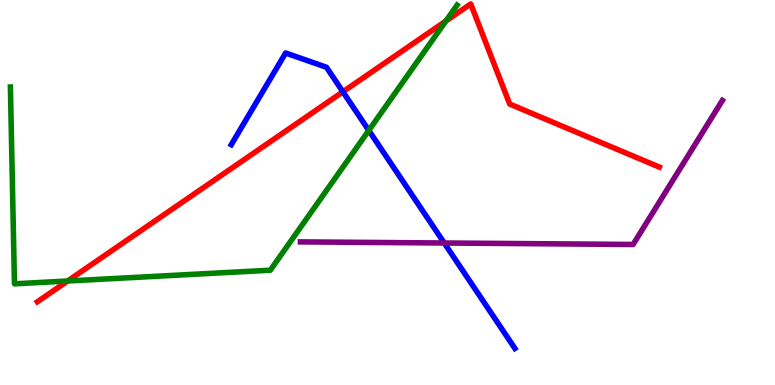[{'lines': ['blue', 'red'], 'intersections': [{'x': 4.42, 'y': 7.62}]}, {'lines': ['green', 'red'], 'intersections': [{'x': 0.873, 'y': 2.7}, {'x': 5.75, 'y': 9.45}]}, {'lines': ['purple', 'red'], 'intersections': []}, {'lines': ['blue', 'green'], 'intersections': [{'x': 4.76, 'y': 6.61}]}, {'lines': ['blue', 'purple'], 'intersections': [{'x': 5.73, 'y': 3.69}]}, {'lines': ['green', 'purple'], 'intersections': []}]